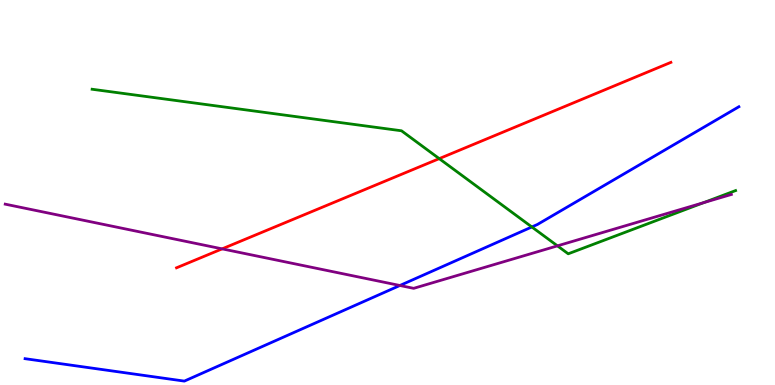[{'lines': ['blue', 'red'], 'intersections': []}, {'lines': ['green', 'red'], 'intersections': [{'x': 5.67, 'y': 5.88}]}, {'lines': ['purple', 'red'], 'intersections': [{'x': 2.87, 'y': 3.54}]}, {'lines': ['blue', 'green'], 'intersections': [{'x': 6.86, 'y': 4.1}]}, {'lines': ['blue', 'purple'], 'intersections': [{'x': 5.16, 'y': 2.58}]}, {'lines': ['green', 'purple'], 'intersections': [{'x': 7.19, 'y': 3.61}, {'x': 9.08, 'y': 4.74}]}]